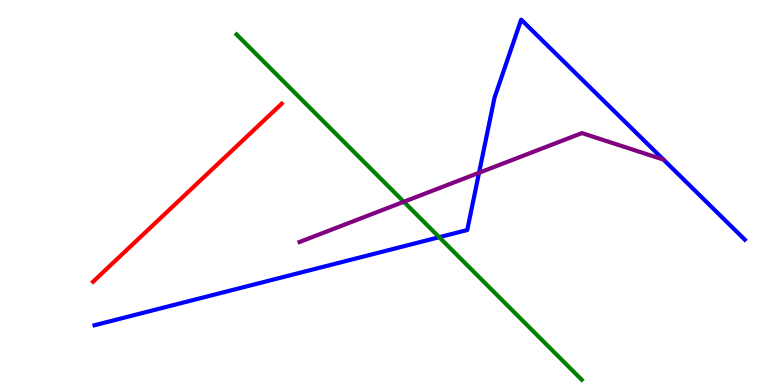[{'lines': ['blue', 'red'], 'intersections': []}, {'lines': ['green', 'red'], 'intersections': []}, {'lines': ['purple', 'red'], 'intersections': []}, {'lines': ['blue', 'green'], 'intersections': [{'x': 5.67, 'y': 3.84}]}, {'lines': ['blue', 'purple'], 'intersections': [{'x': 6.18, 'y': 5.51}]}, {'lines': ['green', 'purple'], 'intersections': [{'x': 5.21, 'y': 4.76}]}]